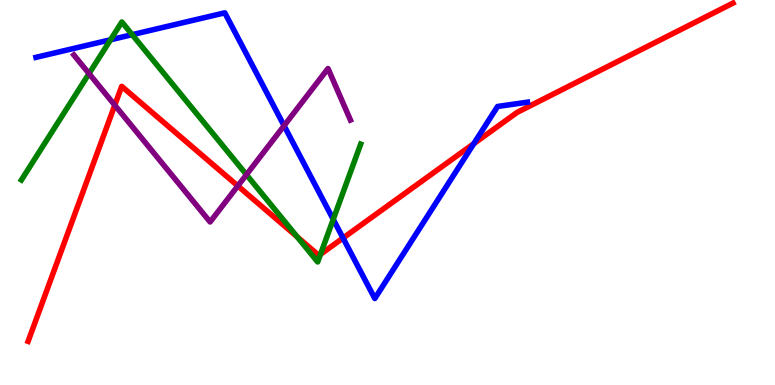[{'lines': ['blue', 'red'], 'intersections': [{'x': 4.43, 'y': 3.82}, {'x': 6.11, 'y': 6.27}]}, {'lines': ['green', 'red'], 'intersections': [{'x': 3.83, 'y': 3.85}, {'x': 4.14, 'y': 3.39}]}, {'lines': ['purple', 'red'], 'intersections': [{'x': 1.48, 'y': 7.27}, {'x': 3.07, 'y': 5.17}]}, {'lines': ['blue', 'green'], 'intersections': [{'x': 1.43, 'y': 8.97}, {'x': 1.71, 'y': 9.1}, {'x': 4.3, 'y': 4.3}]}, {'lines': ['blue', 'purple'], 'intersections': [{'x': 3.67, 'y': 6.73}]}, {'lines': ['green', 'purple'], 'intersections': [{'x': 1.15, 'y': 8.09}, {'x': 3.18, 'y': 5.46}]}]